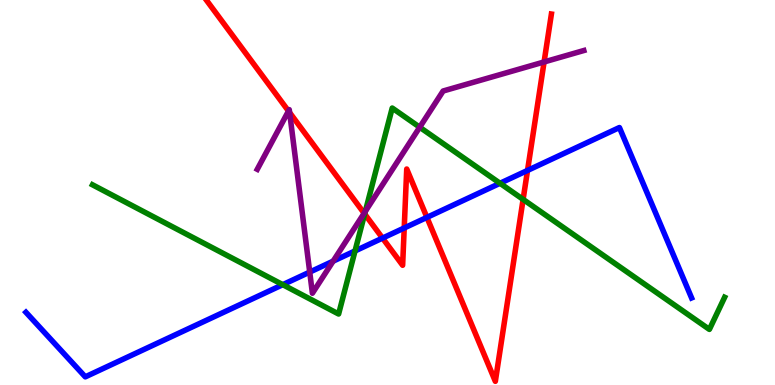[{'lines': ['blue', 'red'], 'intersections': [{'x': 4.94, 'y': 3.82}, {'x': 5.22, 'y': 4.08}, {'x': 5.51, 'y': 4.35}, {'x': 6.81, 'y': 5.57}]}, {'lines': ['green', 'red'], 'intersections': [{'x': 4.71, 'y': 4.44}, {'x': 6.75, 'y': 4.82}]}, {'lines': ['purple', 'red'], 'intersections': [{'x': 3.72, 'y': 7.12}, {'x': 3.74, 'y': 7.08}, {'x': 4.7, 'y': 4.46}, {'x': 7.02, 'y': 8.39}]}, {'lines': ['blue', 'green'], 'intersections': [{'x': 3.65, 'y': 2.61}, {'x': 4.58, 'y': 3.48}, {'x': 6.45, 'y': 5.24}]}, {'lines': ['blue', 'purple'], 'intersections': [{'x': 4.0, 'y': 2.93}, {'x': 4.3, 'y': 3.22}]}, {'lines': ['green', 'purple'], 'intersections': [{'x': 4.71, 'y': 4.51}, {'x': 5.42, 'y': 6.7}]}]